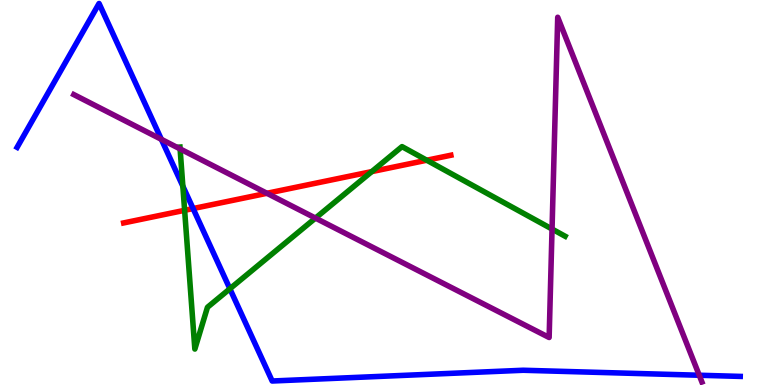[{'lines': ['blue', 'red'], 'intersections': [{'x': 2.49, 'y': 4.58}]}, {'lines': ['green', 'red'], 'intersections': [{'x': 2.38, 'y': 4.54}, {'x': 4.8, 'y': 5.54}, {'x': 5.51, 'y': 5.84}]}, {'lines': ['purple', 'red'], 'intersections': [{'x': 3.44, 'y': 4.98}]}, {'lines': ['blue', 'green'], 'intersections': [{'x': 2.36, 'y': 5.16}, {'x': 2.97, 'y': 2.5}]}, {'lines': ['blue', 'purple'], 'intersections': [{'x': 2.08, 'y': 6.38}, {'x': 9.02, 'y': 0.253}]}, {'lines': ['green', 'purple'], 'intersections': [{'x': 2.32, 'y': 6.13}, {'x': 4.07, 'y': 4.34}, {'x': 7.12, 'y': 4.05}]}]